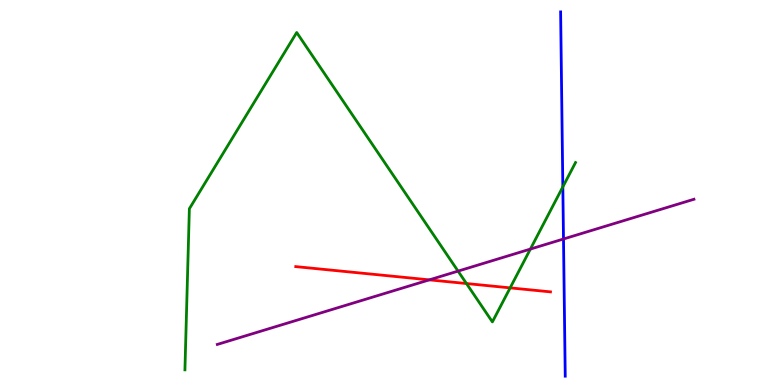[{'lines': ['blue', 'red'], 'intersections': []}, {'lines': ['green', 'red'], 'intersections': [{'x': 6.02, 'y': 2.64}, {'x': 6.58, 'y': 2.52}]}, {'lines': ['purple', 'red'], 'intersections': [{'x': 5.54, 'y': 2.73}]}, {'lines': ['blue', 'green'], 'intersections': [{'x': 7.26, 'y': 5.15}]}, {'lines': ['blue', 'purple'], 'intersections': [{'x': 7.27, 'y': 3.79}]}, {'lines': ['green', 'purple'], 'intersections': [{'x': 5.91, 'y': 2.96}, {'x': 6.84, 'y': 3.53}]}]